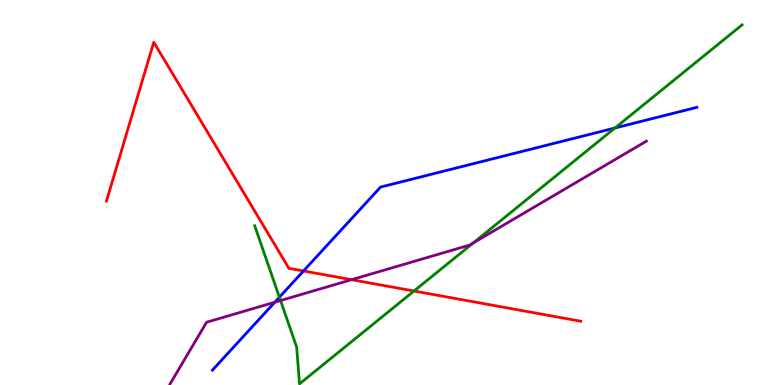[{'lines': ['blue', 'red'], 'intersections': [{'x': 3.92, 'y': 2.96}]}, {'lines': ['green', 'red'], 'intersections': [{'x': 5.34, 'y': 2.44}]}, {'lines': ['purple', 'red'], 'intersections': [{'x': 4.54, 'y': 2.74}]}, {'lines': ['blue', 'green'], 'intersections': [{'x': 3.61, 'y': 2.28}, {'x': 7.94, 'y': 6.68}]}, {'lines': ['blue', 'purple'], 'intersections': [{'x': 3.55, 'y': 2.15}]}, {'lines': ['green', 'purple'], 'intersections': [{'x': 3.62, 'y': 2.19}, {'x': 6.11, 'y': 3.69}]}]